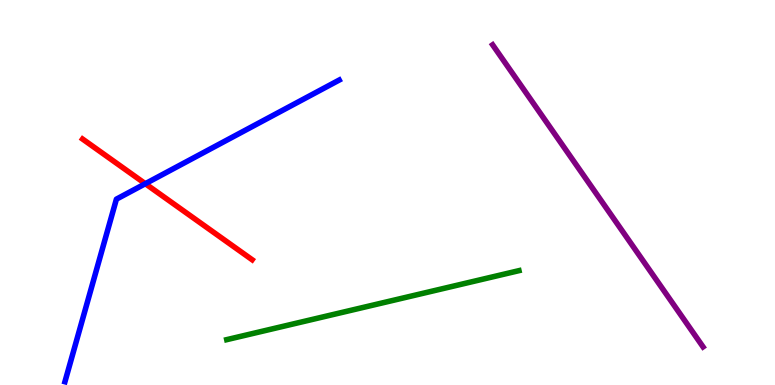[{'lines': ['blue', 'red'], 'intersections': [{'x': 1.88, 'y': 5.23}]}, {'lines': ['green', 'red'], 'intersections': []}, {'lines': ['purple', 'red'], 'intersections': []}, {'lines': ['blue', 'green'], 'intersections': []}, {'lines': ['blue', 'purple'], 'intersections': []}, {'lines': ['green', 'purple'], 'intersections': []}]